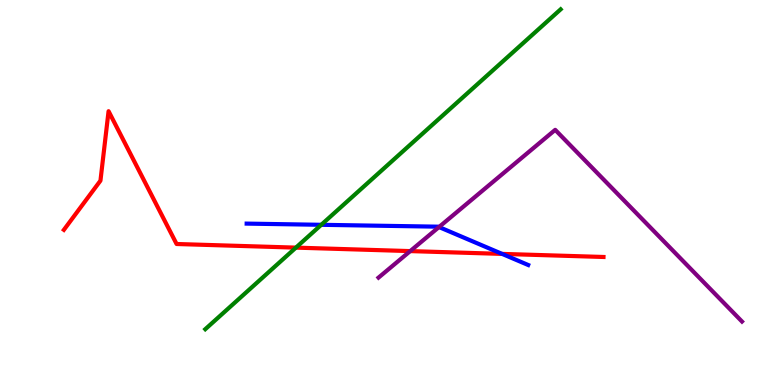[{'lines': ['blue', 'red'], 'intersections': [{'x': 6.48, 'y': 3.41}]}, {'lines': ['green', 'red'], 'intersections': [{'x': 3.82, 'y': 3.57}]}, {'lines': ['purple', 'red'], 'intersections': [{'x': 5.29, 'y': 3.48}]}, {'lines': ['blue', 'green'], 'intersections': [{'x': 4.15, 'y': 4.16}]}, {'lines': ['blue', 'purple'], 'intersections': [{'x': 5.66, 'y': 4.1}]}, {'lines': ['green', 'purple'], 'intersections': []}]